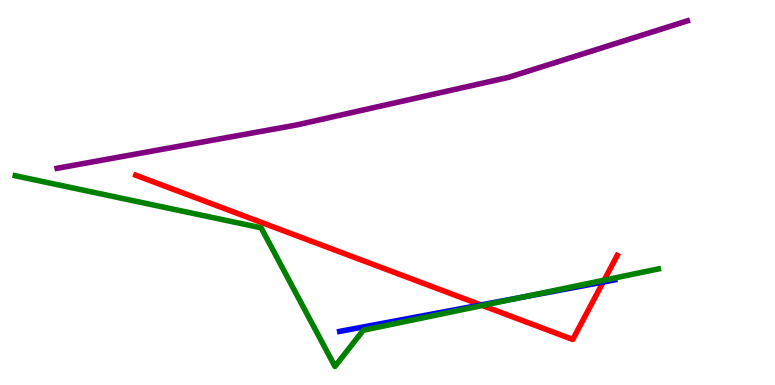[{'lines': ['blue', 'red'], 'intersections': [{'x': 6.21, 'y': 2.08}, {'x': 7.78, 'y': 2.67}]}, {'lines': ['green', 'red'], 'intersections': [{'x': 6.22, 'y': 2.07}, {'x': 7.8, 'y': 2.72}]}, {'lines': ['purple', 'red'], 'intersections': []}, {'lines': ['blue', 'green'], 'intersections': [{'x': 6.73, 'y': 2.28}]}, {'lines': ['blue', 'purple'], 'intersections': []}, {'lines': ['green', 'purple'], 'intersections': []}]